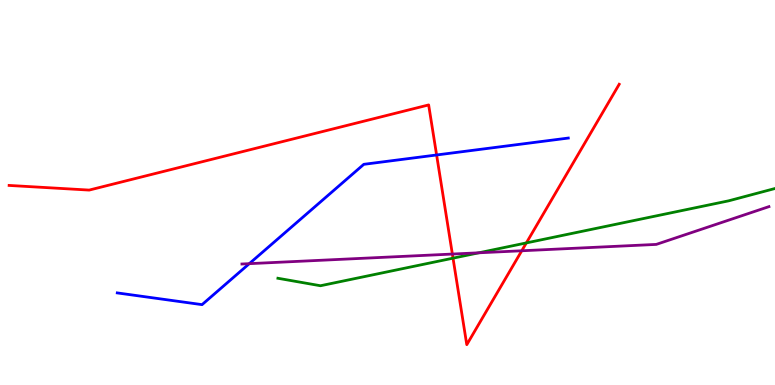[{'lines': ['blue', 'red'], 'intersections': [{'x': 5.63, 'y': 5.97}]}, {'lines': ['green', 'red'], 'intersections': [{'x': 5.85, 'y': 3.29}, {'x': 6.79, 'y': 3.69}]}, {'lines': ['purple', 'red'], 'intersections': [{'x': 5.84, 'y': 3.4}, {'x': 6.73, 'y': 3.49}]}, {'lines': ['blue', 'green'], 'intersections': []}, {'lines': ['blue', 'purple'], 'intersections': [{'x': 3.22, 'y': 3.15}]}, {'lines': ['green', 'purple'], 'intersections': [{'x': 6.18, 'y': 3.43}]}]